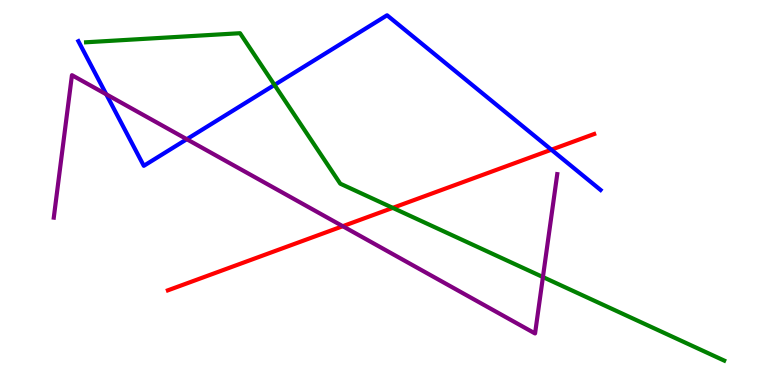[{'lines': ['blue', 'red'], 'intersections': [{'x': 7.11, 'y': 6.11}]}, {'lines': ['green', 'red'], 'intersections': [{'x': 5.07, 'y': 4.6}]}, {'lines': ['purple', 'red'], 'intersections': [{'x': 4.42, 'y': 4.12}]}, {'lines': ['blue', 'green'], 'intersections': [{'x': 3.54, 'y': 7.79}]}, {'lines': ['blue', 'purple'], 'intersections': [{'x': 1.37, 'y': 7.55}, {'x': 2.41, 'y': 6.38}]}, {'lines': ['green', 'purple'], 'intersections': [{'x': 7.01, 'y': 2.8}]}]